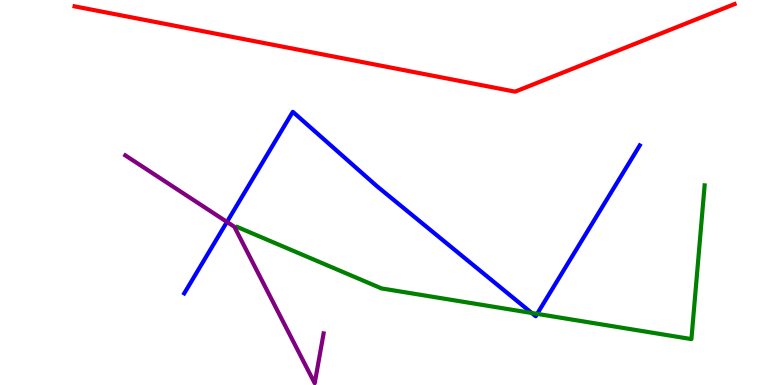[{'lines': ['blue', 'red'], 'intersections': []}, {'lines': ['green', 'red'], 'intersections': []}, {'lines': ['purple', 'red'], 'intersections': []}, {'lines': ['blue', 'green'], 'intersections': [{'x': 6.86, 'y': 1.87}, {'x': 6.93, 'y': 1.85}]}, {'lines': ['blue', 'purple'], 'intersections': [{'x': 2.93, 'y': 4.24}]}, {'lines': ['green', 'purple'], 'intersections': []}]